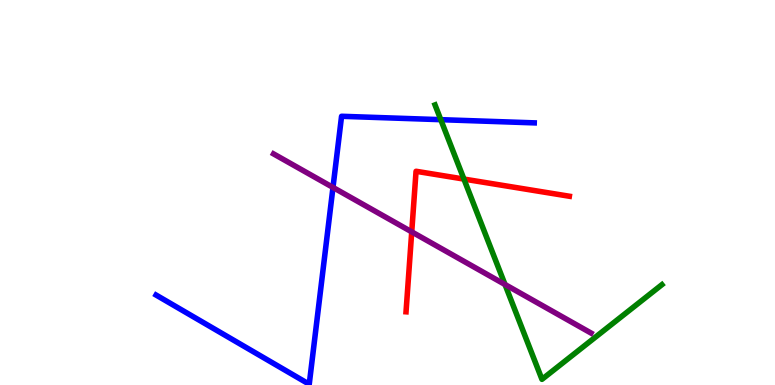[{'lines': ['blue', 'red'], 'intersections': []}, {'lines': ['green', 'red'], 'intersections': [{'x': 5.99, 'y': 5.35}]}, {'lines': ['purple', 'red'], 'intersections': [{'x': 5.31, 'y': 3.98}]}, {'lines': ['blue', 'green'], 'intersections': [{'x': 5.69, 'y': 6.89}]}, {'lines': ['blue', 'purple'], 'intersections': [{'x': 4.3, 'y': 5.13}]}, {'lines': ['green', 'purple'], 'intersections': [{'x': 6.52, 'y': 2.61}]}]